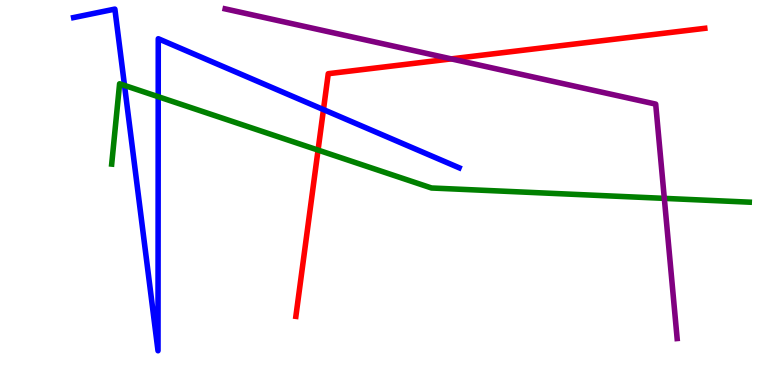[{'lines': ['blue', 'red'], 'intersections': [{'x': 4.17, 'y': 7.15}]}, {'lines': ['green', 'red'], 'intersections': [{'x': 4.1, 'y': 6.1}]}, {'lines': ['purple', 'red'], 'intersections': [{'x': 5.82, 'y': 8.47}]}, {'lines': ['blue', 'green'], 'intersections': [{'x': 1.61, 'y': 7.78}, {'x': 2.04, 'y': 7.49}]}, {'lines': ['blue', 'purple'], 'intersections': []}, {'lines': ['green', 'purple'], 'intersections': [{'x': 8.57, 'y': 4.85}]}]